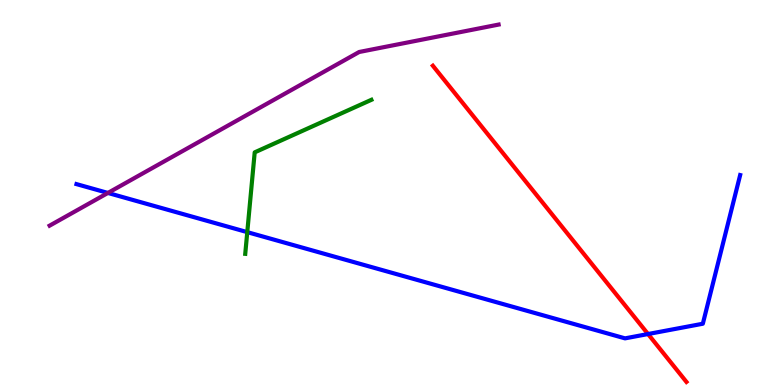[{'lines': ['blue', 'red'], 'intersections': [{'x': 8.36, 'y': 1.32}]}, {'lines': ['green', 'red'], 'intersections': []}, {'lines': ['purple', 'red'], 'intersections': []}, {'lines': ['blue', 'green'], 'intersections': [{'x': 3.19, 'y': 3.97}]}, {'lines': ['blue', 'purple'], 'intersections': [{'x': 1.39, 'y': 4.99}]}, {'lines': ['green', 'purple'], 'intersections': []}]